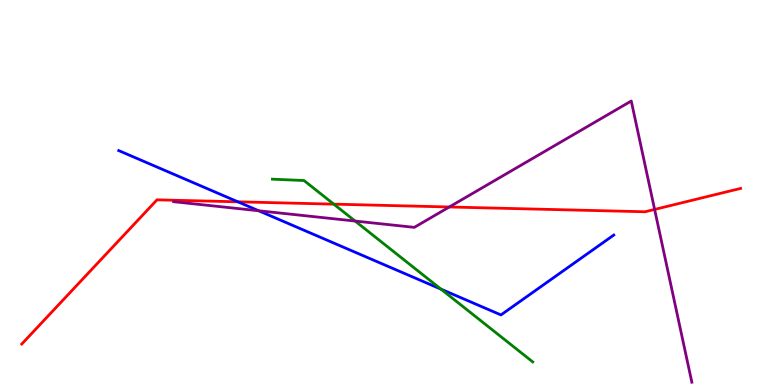[{'lines': ['blue', 'red'], 'intersections': [{'x': 3.07, 'y': 4.76}]}, {'lines': ['green', 'red'], 'intersections': [{'x': 4.31, 'y': 4.7}]}, {'lines': ['purple', 'red'], 'intersections': [{'x': 5.8, 'y': 4.62}, {'x': 8.45, 'y': 4.56}]}, {'lines': ['blue', 'green'], 'intersections': [{'x': 5.69, 'y': 2.49}]}, {'lines': ['blue', 'purple'], 'intersections': [{'x': 3.34, 'y': 4.53}]}, {'lines': ['green', 'purple'], 'intersections': [{'x': 4.58, 'y': 4.26}]}]